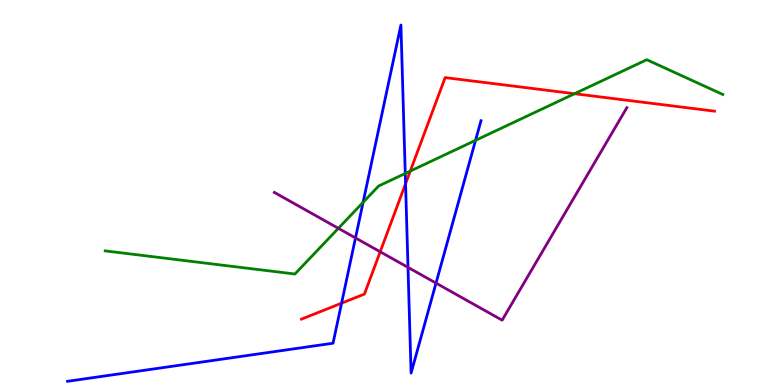[{'lines': ['blue', 'red'], 'intersections': [{'x': 4.41, 'y': 2.13}, {'x': 5.23, 'y': 5.23}]}, {'lines': ['green', 'red'], 'intersections': [{'x': 5.29, 'y': 5.56}, {'x': 7.41, 'y': 7.57}]}, {'lines': ['purple', 'red'], 'intersections': [{'x': 4.91, 'y': 3.46}]}, {'lines': ['blue', 'green'], 'intersections': [{'x': 4.69, 'y': 4.74}, {'x': 5.23, 'y': 5.49}, {'x': 6.14, 'y': 6.35}]}, {'lines': ['blue', 'purple'], 'intersections': [{'x': 4.59, 'y': 3.82}, {'x': 5.26, 'y': 3.05}, {'x': 5.63, 'y': 2.65}]}, {'lines': ['green', 'purple'], 'intersections': [{'x': 4.37, 'y': 4.07}]}]